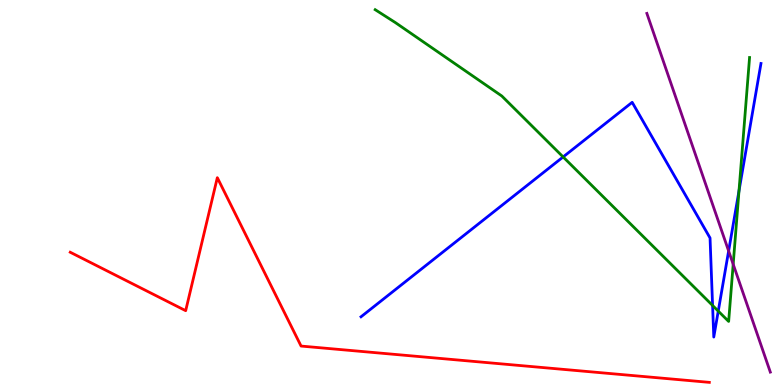[{'lines': ['blue', 'red'], 'intersections': []}, {'lines': ['green', 'red'], 'intersections': []}, {'lines': ['purple', 'red'], 'intersections': []}, {'lines': ['blue', 'green'], 'intersections': [{'x': 7.27, 'y': 5.92}, {'x': 9.19, 'y': 2.07}, {'x': 9.27, 'y': 1.92}, {'x': 9.54, 'y': 5.04}]}, {'lines': ['blue', 'purple'], 'intersections': [{'x': 9.4, 'y': 3.48}]}, {'lines': ['green', 'purple'], 'intersections': [{'x': 9.46, 'y': 3.14}]}]